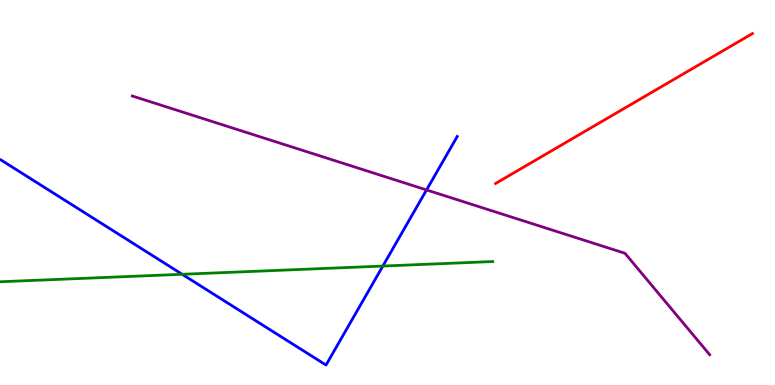[{'lines': ['blue', 'red'], 'intersections': []}, {'lines': ['green', 'red'], 'intersections': []}, {'lines': ['purple', 'red'], 'intersections': []}, {'lines': ['blue', 'green'], 'intersections': [{'x': 2.35, 'y': 2.88}, {'x': 4.94, 'y': 3.09}]}, {'lines': ['blue', 'purple'], 'intersections': [{'x': 5.5, 'y': 5.07}]}, {'lines': ['green', 'purple'], 'intersections': []}]